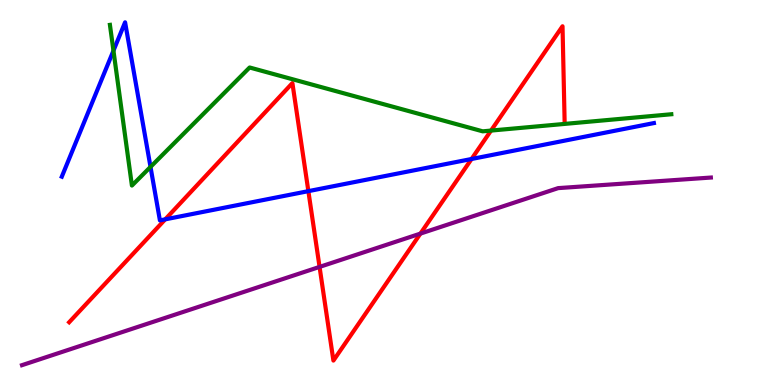[{'lines': ['blue', 'red'], 'intersections': [{'x': 2.13, 'y': 4.3}, {'x': 3.98, 'y': 5.04}, {'x': 6.08, 'y': 5.87}]}, {'lines': ['green', 'red'], 'intersections': [{'x': 6.34, 'y': 6.61}]}, {'lines': ['purple', 'red'], 'intersections': [{'x': 4.12, 'y': 3.07}, {'x': 5.42, 'y': 3.93}]}, {'lines': ['blue', 'green'], 'intersections': [{'x': 1.46, 'y': 8.68}, {'x': 1.94, 'y': 5.66}]}, {'lines': ['blue', 'purple'], 'intersections': []}, {'lines': ['green', 'purple'], 'intersections': []}]